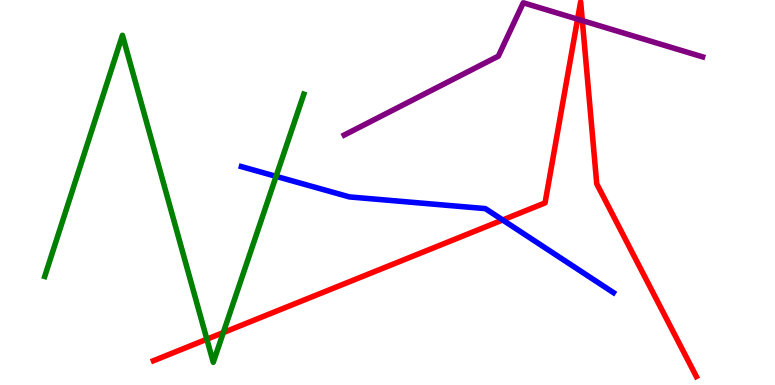[{'lines': ['blue', 'red'], 'intersections': [{'x': 6.49, 'y': 4.29}]}, {'lines': ['green', 'red'], 'intersections': [{'x': 2.67, 'y': 1.19}, {'x': 2.88, 'y': 1.36}]}, {'lines': ['purple', 'red'], 'intersections': [{'x': 7.45, 'y': 9.5}, {'x': 7.51, 'y': 9.47}]}, {'lines': ['blue', 'green'], 'intersections': [{'x': 3.56, 'y': 5.42}]}, {'lines': ['blue', 'purple'], 'intersections': []}, {'lines': ['green', 'purple'], 'intersections': []}]